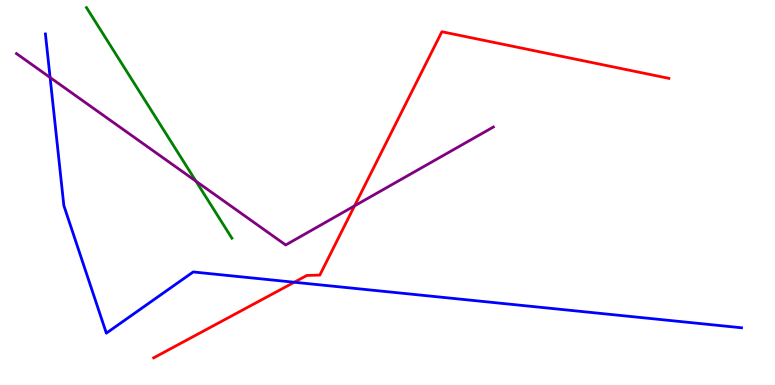[{'lines': ['blue', 'red'], 'intersections': [{'x': 3.8, 'y': 2.67}]}, {'lines': ['green', 'red'], 'intersections': []}, {'lines': ['purple', 'red'], 'intersections': [{'x': 4.57, 'y': 4.65}]}, {'lines': ['blue', 'green'], 'intersections': []}, {'lines': ['blue', 'purple'], 'intersections': [{'x': 0.646, 'y': 7.99}]}, {'lines': ['green', 'purple'], 'intersections': [{'x': 2.53, 'y': 5.29}]}]